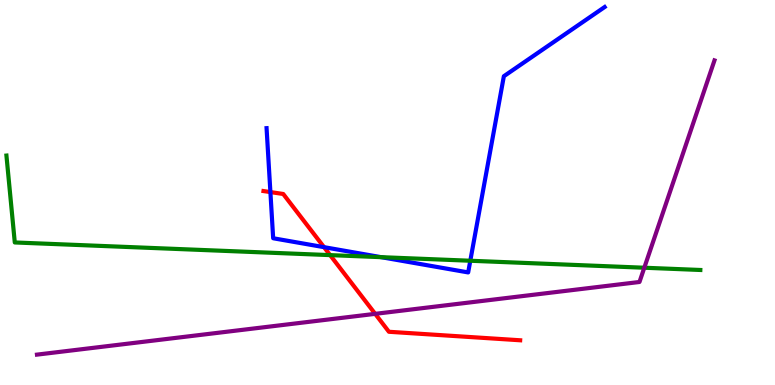[{'lines': ['blue', 'red'], 'intersections': [{'x': 3.49, 'y': 5.01}, {'x': 4.18, 'y': 3.58}]}, {'lines': ['green', 'red'], 'intersections': [{'x': 4.26, 'y': 3.37}]}, {'lines': ['purple', 'red'], 'intersections': [{'x': 4.84, 'y': 1.85}]}, {'lines': ['blue', 'green'], 'intersections': [{'x': 4.92, 'y': 3.32}, {'x': 6.07, 'y': 3.23}]}, {'lines': ['blue', 'purple'], 'intersections': []}, {'lines': ['green', 'purple'], 'intersections': [{'x': 8.31, 'y': 3.05}]}]